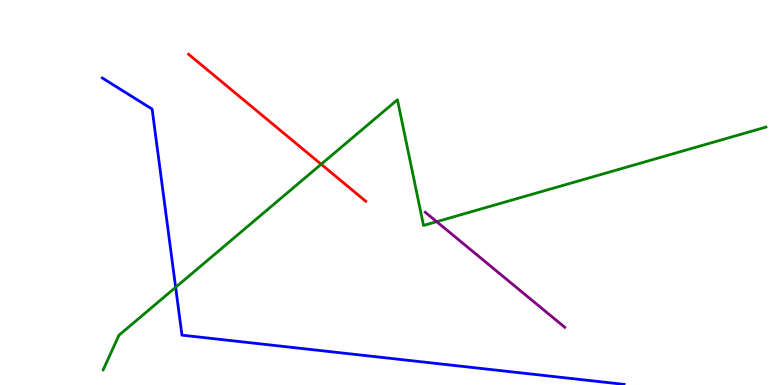[{'lines': ['blue', 'red'], 'intersections': []}, {'lines': ['green', 'red'], 'intersections': [{'x': 4.14, 'y': 5.73}]}, {'lines': ['purple', 'red'], 'intersections': []}, {'lines': ['blue', 'green'], 'intersections': [{'x': 2.27, 'y': 2.54}]}, {'lines': ['blue', 'purple'], 'intersections': []}, {'lines': ['green', 'purple'], 'intersections': [{'x': 5.63, 'y': 4.24}]}]